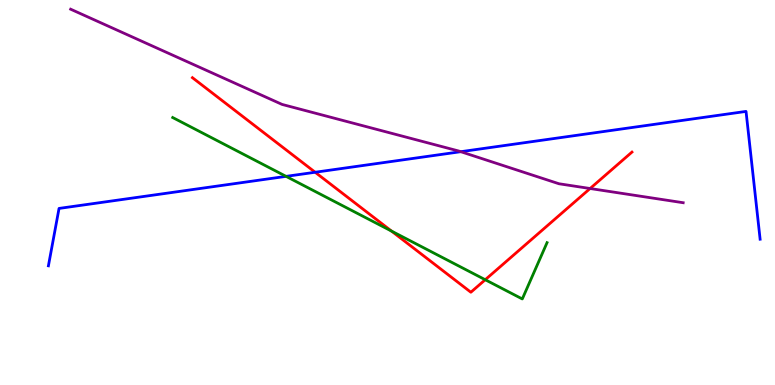[{'lines': ['blue', 'red'], 'intersections': [{'x': 4.07, 'y': 5.53}]}, {'lines': ['green', 'red'], 'intersections': [{'x': 5.05, 'y': 4.0}, {'x': 6.26, 'y': 2.73}]}, {'lines': ['purple', 'red'], 'intersections': [{'x': 7.61, 'y': 5.1}]}, {'lines': ['blue', 'green'], 'intersections': [{'x': 3.69, 'y': 5.42}]}, {'lines': ['blue', 'purple'], 'intersections': [{'x': 5.95, 'y': 6.06}]}, {'lines': ['green', 'purple'], 'intersections': []}]